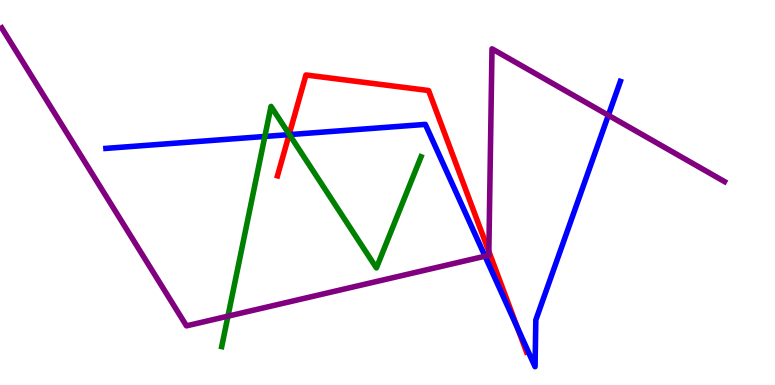[{'lines': ['blue', 'red'], 'intersections': [{'x': 3.73, 'y': 6.5}, {'x': 6.68, 'y': 1.48}]}, {'lines': ['green', 'red'], 'intersections': [{'x': 3.73, 'y': 6.51}]}, {'lines': ['purple', 'red'], 'intersections': [{'x': 6.31, 'y': 3.47}]}, {'lines': ['blue', 'green'], 'intersections': [{'x': 3.42, 'y': 6.46}, {'x': 3.73, 'y': 6.5}]}, {'lines': ['blue', 'purple'], 'intersections': [{'x': 6.26, 'y': 3.35}, {'x': 7.85, 'y': 7.01}]}, {'lines': ['green', 'purple'], 'intersections': [{'x': 2.94, 'y': 1.79}]}]